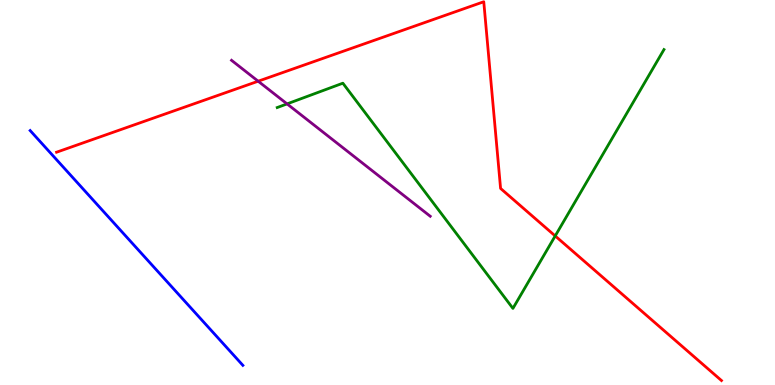[{'lines': ['blue', 'red'], 'intersections': []}, {'lines': ['green', 'red'], 'intersections': [{'x': 7.16, 'y': 3.87}]}, {'lines': ['purple', 'red'], 'intersections': [{'x': 3.33, 'y': 7.89}]}, {'lines': ['blue', 'green'], 'intersections': []}, {'lines': ['blue', 'purple'], 'intersections': []}, {'lines': ['green', 'purple'], 'intersections': [{'x': 3.7, 'y': 7.3}]}]